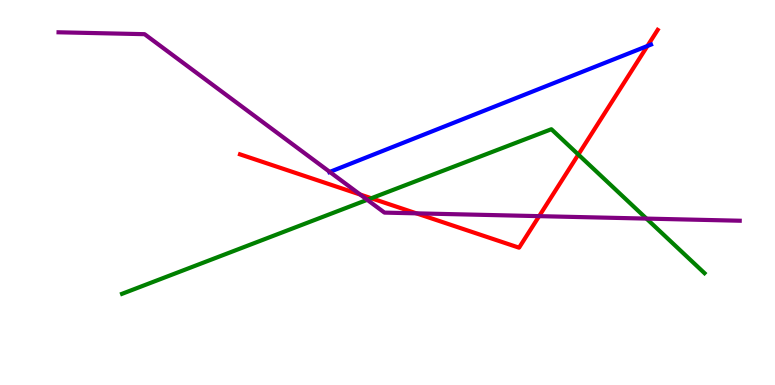[{'lines': ['blue', 'red'], 'intersections': [{'x': 8.35, 'y': 8.81}]}, {'lines': ['green', 'red'], 'intersections': [{'x': 4.79, 'y': 4.85}, {'x': 7.46, 'y': 5.99}]}, {'lines': ['purple', 'red'], 'intersections': [{'x': 4.65, 'y': 4.95}, {'x': 5.37, 'y': 4.46}, {'x': 6.96, 'y': 4.39}]}, {'lines': ['blue', 'green'], 'intersections': []}, {'lines': ['blue', 'purple'], 'intersections': [{'x': 4.25, 'y': 5.53}]}, {'lines': ['green', 'purple'], 'intersections': [{'x': 4.74, 'y': 4.81}, {'x': 8.34, 'y': 4.32}]}]